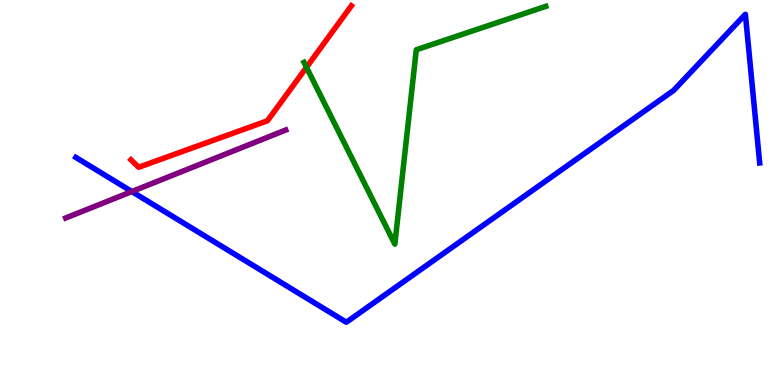[{'lines': ['blue', 'red'], 'intersections': []}, {'lines': ['green', 'red'], 'intersections': [{'x': 3.95, 'y': 8.25}]}, {'lines': ['purple', 'red'], 'intersections': []}, {'lines': ['blue', 'green'], 'intersections': []}, {'lines': ['blue', 'purple'], 'intersections': [{'x': 1.7, 'y': 5.02}]}, {'lines': ['green', 'purple'], 'intersections': []}]